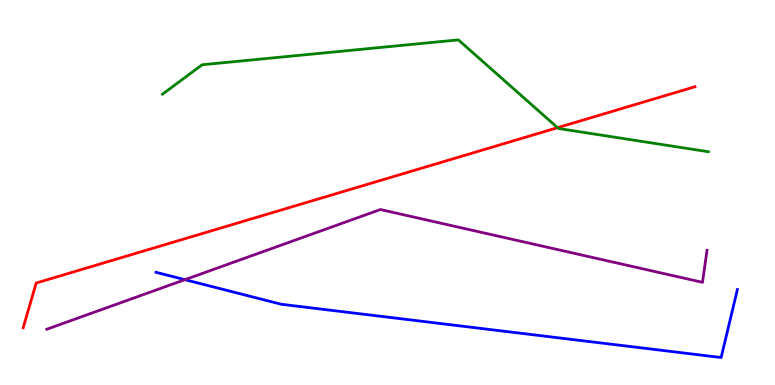[{'lines': ['blue', 'red'], 'intersections': []}, {'lines': ['green', 'red'], 'intersections': [{'x': 7.19, 'y': 6.68}]}, {'lines': ['purple', 'red'], 'intersections': []}, {'lines': ['blue', 'green'], 'intersections': []}, {'lines': ['blue', 'purple'], 'intersections': [{'x': 2.39, 'y': 2.74}]}, {'lines': ['green', 'purple'], 'intersections': []}]